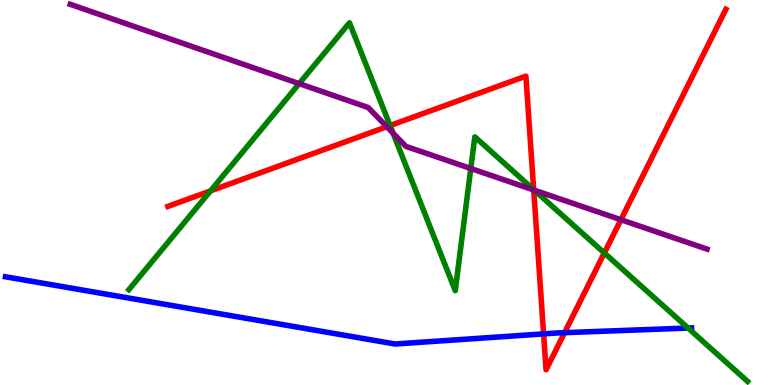[{'lines': ['blue', 'red'], 'intersections': [{'x': 7.01, 'y': 1.33}, {'x': 7.28, 'y': 1.36}]}, {'lines': ['green', 'red'], 'intersections': [{'x': 2.72, 'y': 5.04}, {'x': 5.03, 'y': 6.74}, {'x': 6.89, 'y': 5.07}, {'x': 7.8, 'y': 3.43}]}, {'lines': ['purple', 'red'], 'intersections': [{'x': 4.99, 'y': 6.71}, {'x': 6.89, 'y': 5.07}, {'x': 8.01, 'y': 4.29}]}, {'lines': ['blue', 'green'], 'intersections': [{'x': 8.88, 'y': 1.48}]}, {'lines': ['blue', 'purple'], 'intersections': []}, {'lines': ['green', 'purple'], 'intersections': [{'x': 3.86, 'y': 7.83}, {'x': 5.07, 'y': 6.54}, {'x': 6.07, 'y': 5.62}, {'x': 6.89, 'y': 5.06}]}]